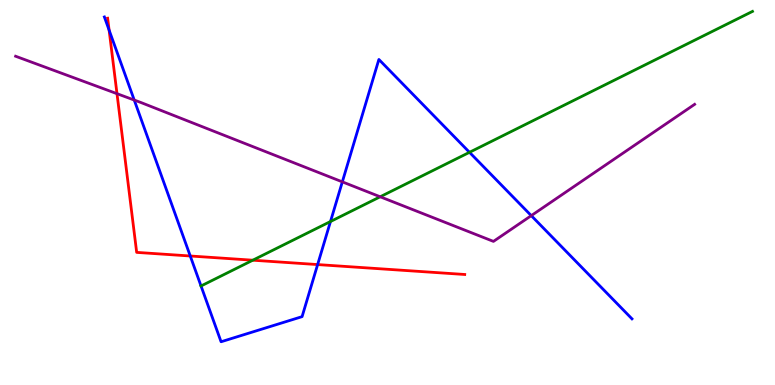[{'lines': ['blue', 'red'], 'intersections': [{'x': 1.41, 'y': 9.22}, {'x': 2.45, 'y': 3.35}, {'x': 4.1, 'y': 3.13}]}, {'lines': ['green', 'red'], 'intersections': [{'x': 3.26, 'y': 3.24}]}, {'lines': ['purple', 'red'], 'intersections': [{'x': 1.51, 'y': 7.57}]}, {'lines': ['blue', 'green'], 'intersections': [{'x': 2.59, 'y': 2.57}, {'x': 4.26, 'y': 4.25}, {'x': 6.06, 'y': 6.04}]}, {'lines': ['blue', 'purple'], 'intersections': [{'x': 1.73, 'y': 7.4}, {'x': 4.42, 'y': 5.28}, {'x': 6.86, 'y': 4.4}]}, {'lines': ['green', 'purple'], 'intersections': [{'x': 4.91, 'y': 4.89}]}]